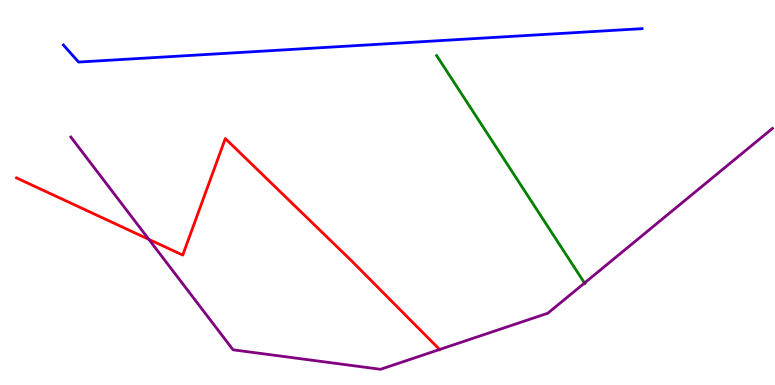[{'lines': ['blue', 'red'], 'intersections': []}, {'lines': ['green', 'red'], 'intersections': []}, {'lines': ['purple', 'red'], 'intersections': [{'x': 1.92, 'y': 3.78}, {'x': 5.67, 'y': 0.922}]}, {'lines': ['blue', 'green'], 'intersections': []}, {'lines': ['blue', 'purple'], 'intersections': []}, {'lines': ['green', 'purple'], 'intersections': [{'x': 7.54, 'y': 2.65}]}]